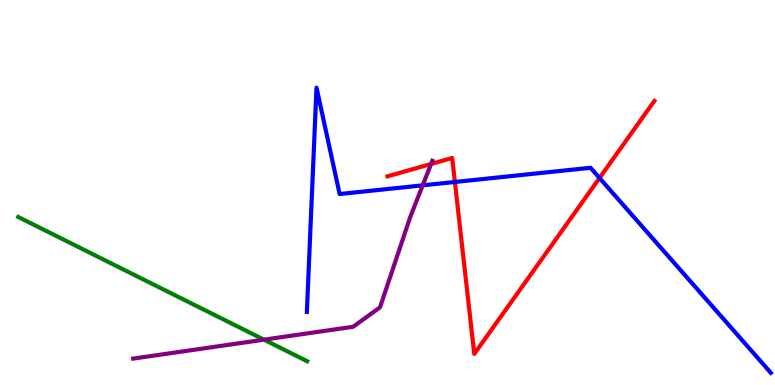[{'lines': ['blue', 'red'], 'intersections': [{'x': 5.87, 'y': 5.27}, {'x': 7.74, 'y': 5.38}]}, {'lines': ['green', 'red'], 'intersections': []}, {'lines': ['purple', 'red'], 'intersections': [{'x': 5.56, 'y': 5.74}]}, {'lines': ['blue', 'green'], 'intersections': []}, {'lines': ['blue', 'purple'], 'intersections': [{'x': 5.45, 'y': 5.19}]}, {'lines': ['green', 'purple'], 'intersections': [{'x': 3.41, 'y': 1.18}]}]